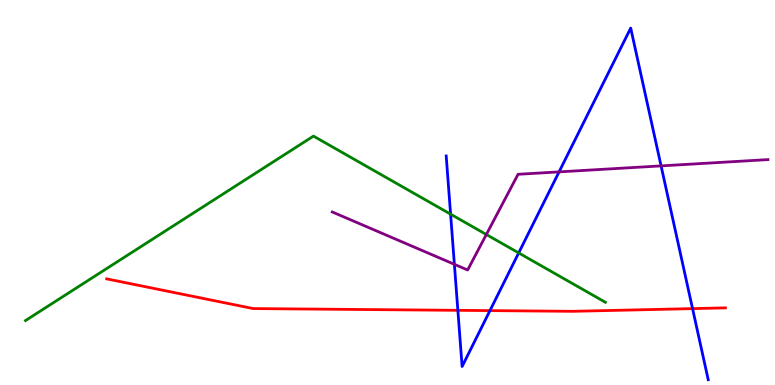[{'lines': ['blue', 'red'], 'intersections': [{'x': 5.91, 'y': 1.94}, {'x': 6.32, 'y': 1.93}, {'x': 8.94, 'y': 1.98}]}, {'lines': ['green', 'red'], 'intersections': []}, {'lines': ['purple', 'red'], 'intersections': []}, {'lines': ['blue', 'green'], 'intersections': [{'x': 5.81, 'y': 4.44}, {'x': 6.69, 'y': 3.43}]}, {'lines': ['blue', 'purple'], 'intersections': [{'x': 5.86, 'y': 3.13}, {'x': 7.21, 'y': 5.54}, {'x': 8.53, 'y': 5.69}]}, {'lines': ['green', 'purple'], 'intersections': [{'x': 6.28, 'y': 3.91}]}]